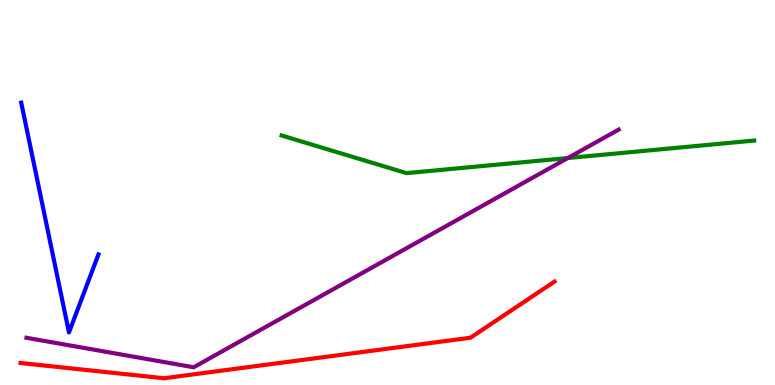[{'lines': ['blue', 'red'], 'intersections': []}, {'lines': ['green', 'red'], 'intersections': []}, {'lines': ['purple', 'red'], 'intersections': []}, {'lines': ['blue', 'green'], 'intersections': []}, {'lines': ['blue', 'purple'], 'intersections': []}, {'lines': ['green', 'purple'], 'intersections': [{'x': 7.33, 'y': 5.9}]}]